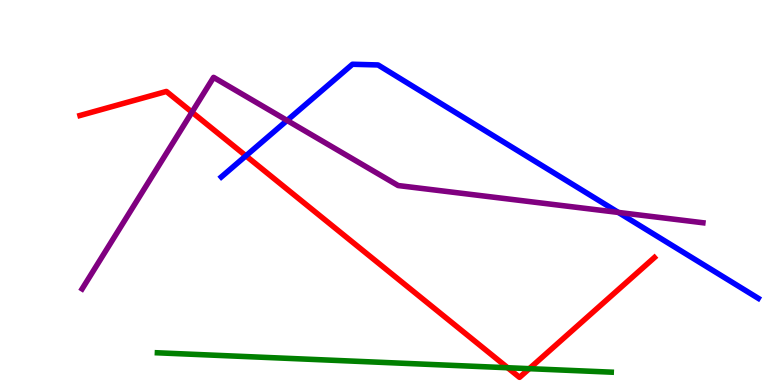[{'lines': ['blue', 'red'], 'intersections': [{'x': 3.17, 'y': 5.95}]}, {'lines': ['green', 'red'], 'intersections': [{'x': 6.55, 'y': 0.448}, {'x': 6.83, 'y': 0.424}]}, {'lines': ['purple', 'red'], 'intersections': [{'x': 2.48, 'y': 7.09}]}, {'lines': ['blue', 'green'], 'intersections': []}, {'lines': ['blue', 'purple'], 'intersections': [{'x': 3.7, 'y': 6.87}, {'x': 7.98, 'y': 4.48}]}, {'lines': ['green', 'purple'], 'intersections': []}]